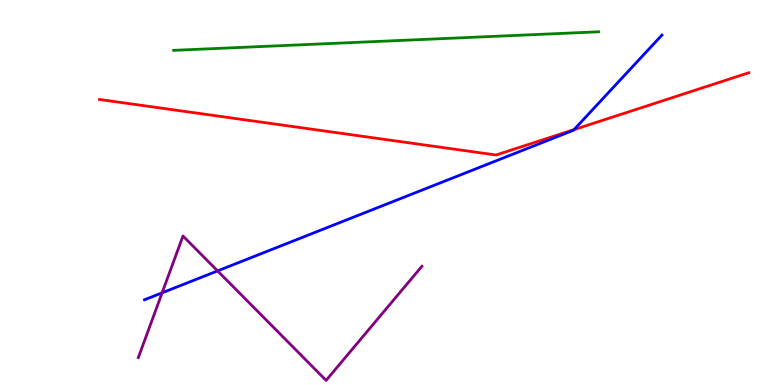[{'lines': ['blue', 'red'], 'intersections': [{'x': 7.41, 'y': 6.63}]}, {'lines': ['green', 'red'], 'intersections': []}, {'lines': ['purple', 'red'], 'intersections': []}, {'lines': ['blue', 'green'], 'intersections': []}, {'lines': ['blue', 'purple'], 'intersections': [{'x': 2.09, 'y': 2.39}, {'x': 2.81, 'y': 2.96}]}, {'lines': ['green', 'purple'], 'intersections': []}]